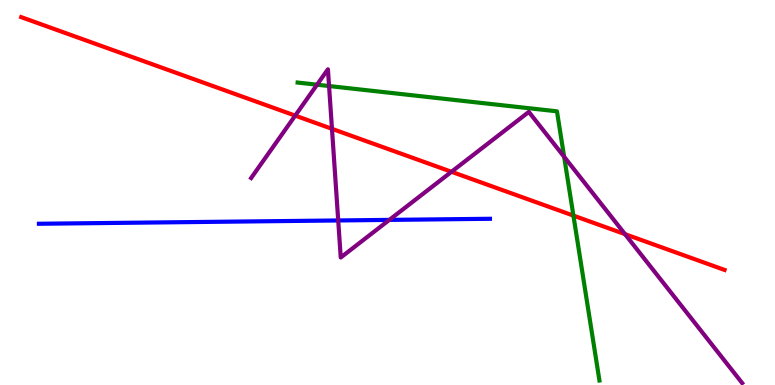[{'lines': ['blue', 'red'], 'intersections': []}, {'lines': ['green', 'red'], 'intersections': [{'x': 7.4, 'y': 4.4}]}, {'lines': ['purple', 'red'], 'intersections': [{'x': 3.81, 'y': 7.0}, {'x': 4.28, 'y': 6.65}, {'x': 5.83, 'y': 5.54}, {'x': 8.06, 'y': 3.92}]}, {'lines': ['blue', 'green'], 'intersections': []}, {'lines': ['blue', 'purple'], 'intersections': [{'x': 4.36, 'y': 4.27}, {'x': 5.02, 'y': 4.29}]}, {'lines': ['green', 'purple'], 'intersections': [{'x': 4.09, 'y': 7.8}, {'x': 4.25, 'y': 7.77}, {'x': 7.28, 'y': 5.93}]}]